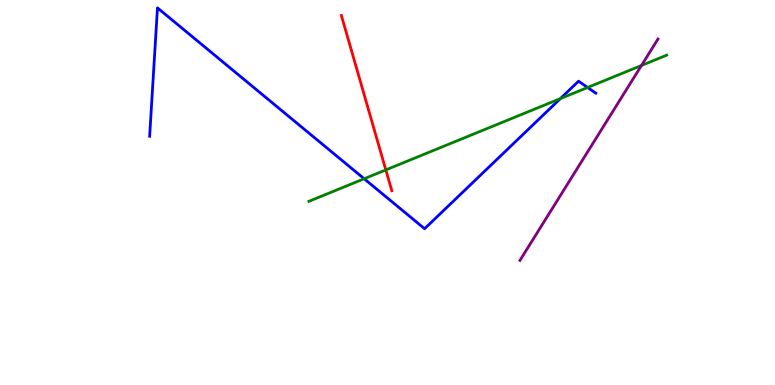[{'lines': ['blue', 'red'], 'intersections': []}, {'lines': ['green', 'red'], 'intersections': [{'x': 4.98, 'y': 5.59}]}, {'lines': ['purple', 'red'], 'intersections': []}, {'lines': ['blue', 'green'], 'intersections': [{'x': 4.7, 'y': 5.36}, {'x': 7.23, 'y': 7.44}, {'x': 7.58, 'y': 7.73}]}, {'lines': ['blue', 'purple'], 'intersections': []}, {'lines': ['green', 'purple'], 'intersections': [{'x': 8.28, 'y': 8.3}]}]